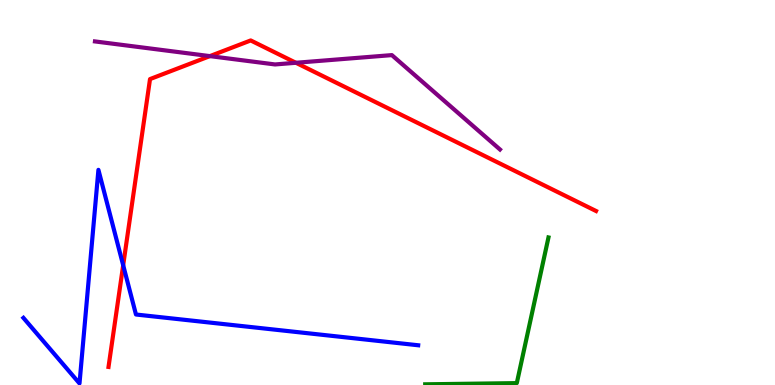[{'lines': ['blue', 'red'], 'intersections': [{'x': 1.59, 'y': 3.11}]}, {'lines': ['green', 'red'], 'intersections': []}, {'lines': ['purple', 'red'], 'intersections': [{'x': 2.71, 'y': 8.54}, {'x': 3.82, 'y': 8.37}]}, {'lines': ['blue', 'green'], 'intersections': []}, {'lines': ['blue', 'purple'], 'intersections': []}, {'lines': ['green', 'purple'], 'intersections': []}]